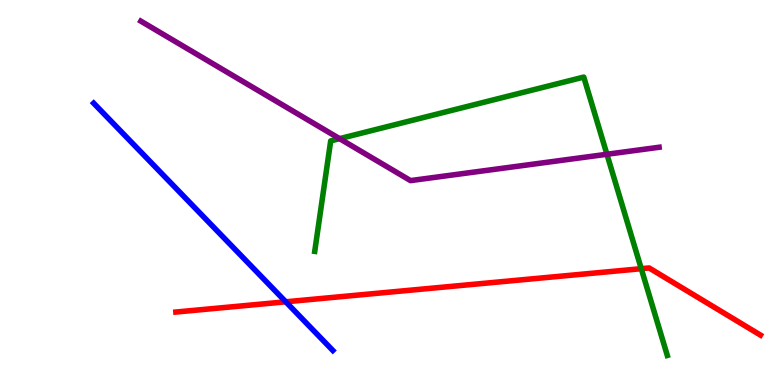[{'lines': ['blue', 'red'], 'intersections': [{'x': 3.69, 'y': 2.16}]}, {'lines': ['green', 'red'], 'intersections': [{'x': 8.27, 'y': 3.02}]}, {'lines': ['purple', 'red'], 'intersections': []}, {'lines': ['blue', 'green'], 'intersections': []}, {'lines': ['blue', 'purple'], 'intersections': []}, {'lines': ['green', 'purple'], 'intersections': [{'x': 4.38, 'y': 6.4}, {'x': 7.83, 'y': 5.99}]}]